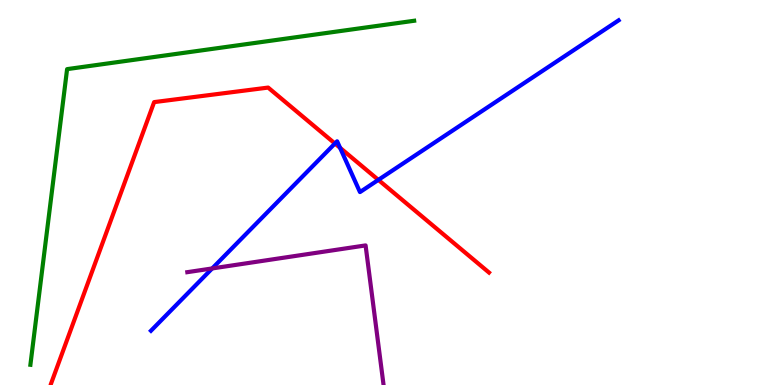[{'lines': ['blue', 'red'], 'intersections': [{'x': 4.32, 'y': 6.27}, {'x': 4.39, 'y': 6.16}, {'x': 4.88, 'y': 5.33}]}, {'lines': ['green', 'red'], 'intersections': []}, {'lines': ['purple', 'red'], 'intersections': []}, {'lines': ['blue', 'green'], 'intersections': []}, {'lines': ['blue', 'purple'], 'intersections': [{'x': 2.74, 'y': 3.03}]}, {'lines': ['green', 'purple'], 'intersections': []}]